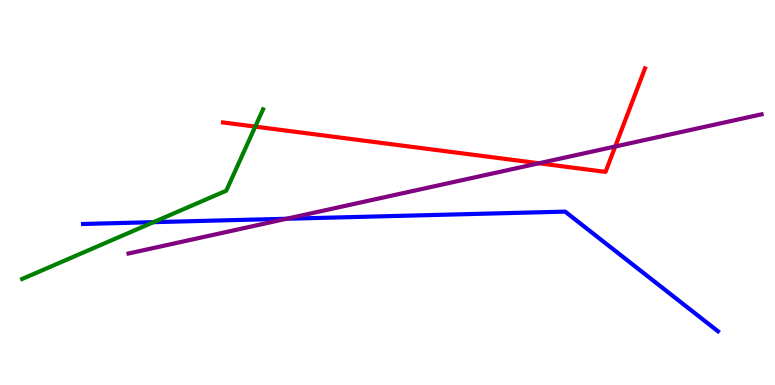[{'lines': ['blue', 'red'], 'intersections': []}, {'lines': ['green', 'red'], 'intersections': [{'x': 3.29, 'y': 6.71}]}, {'lines': ['purple', 'red'], 'intersections': [{'x': 6.95, 'y': 5.76}, {'x': 7.94, 'y': 6.19}]}, {'lines': ['blue', 'green'], 'intersections': [{'x': 1.98, 'y': 4.23}]}, {'lines': ['blue', 'purple'], 'intersections': [{'x': 3.7, 'y': 4.32}]}, {'lines': ['green', 'purple'], 'intersections': []}]